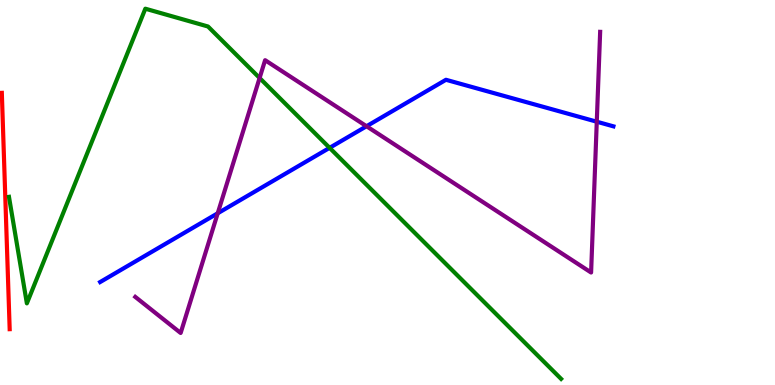[{'lines': ['blue', 'red'], 'intersections': []}, {'lines': ['green', 'red'], 'intersections': []}, {'lines': ['purple', 'red'], 'intersections': []}, {'lines': ['blue', 'green'], 'intersections': [{'x': 4.25, 'y': 6.16}]}, {'lines': ['blue', 'purple'], 'intersections': [{'x': 2.81, 'y': 4.46}, {'x': 4.73, 'y': 6.72}, {'x': 7.7, 'y': 6.84}]}, {'lines': ['green', 'purple'], 'intersections': [{'x': 3.35, 'y': 7.97}]}]